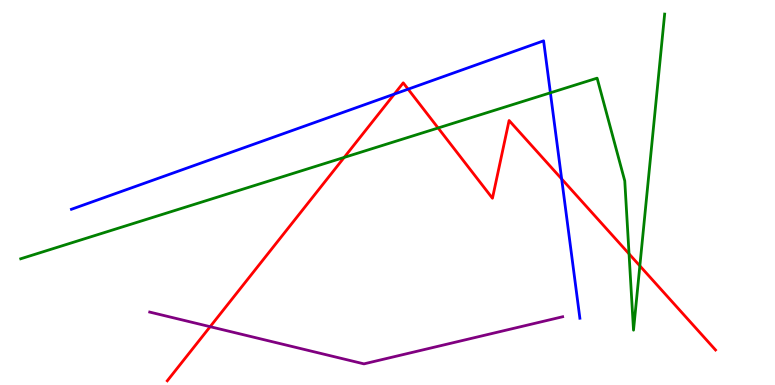[{'lines': ['blue', 'red'], 'intersections': [{'x': 5.09, 'y': 7.56}, {'x': 5.27, 'y': 7.68}, {'x': 7.25, 'y': 5.35}]}, {'lines': ['green', 'red'], 'intersections': [{'x': 4.44, 'y': 5.91}, {'x': 5.65, 'y': 6.68}, {'x': 8.12, 'y': 3.41}, {'x': 8.26, 'y': 3.09}]}, {'lines': ['purple', 'red'], 'intersections': [{'x': 2.71, 'y': 1.51}]}, {'lines': ['blue', 'green'], 'intersections': [{'x': 7.1, 'y': 7.59}]}, {'lines': ['blue', 'purple'], 'intersections': []}, {'lines': ['green', 'purple'], 'intersections': []}]